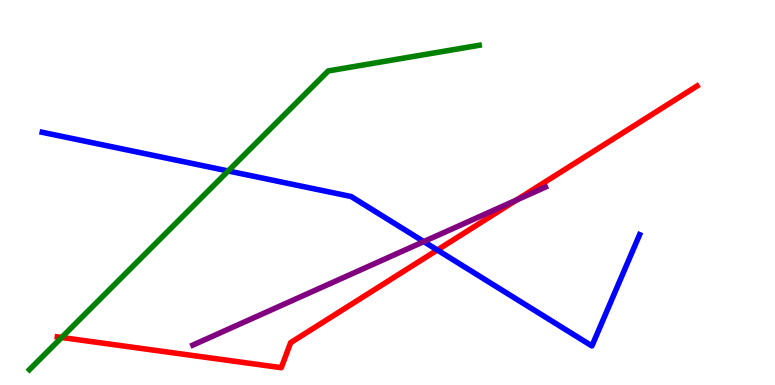[{'lines': ['blue', 'red'], 'intersections': [{'x': 5.64, 'y': 3.51}]}, {'lines': ['green', 'red'], 'intersections': [{'x': 0.795, 'y': 1.23}]}, {'lines': ['purple', 'red'], 'intersections': [{'x': 6.66, 'y': 4.8}]}, {'lines': ['blue', 'green'], 'intersections': [{'x': 2.94, 'y': 5.56}]}, {'lines': ['blue', 'purple'], 'intersections': [{'x': 5.47, 'y': 3.72}]}, {'lines': ['green', 'purple'], 'intersections': []}]